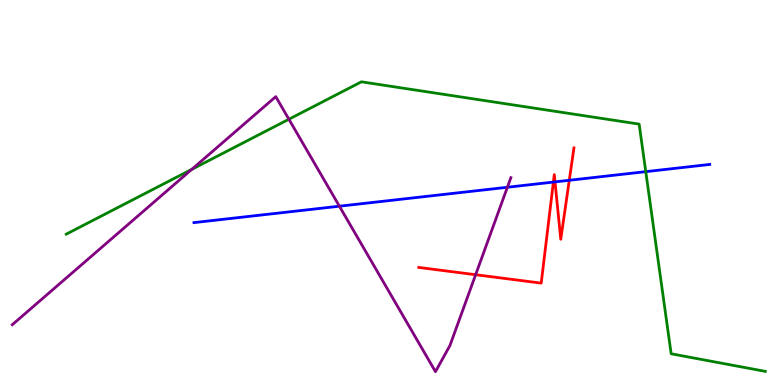[{'lines': ['blue', 'red'], 'intersections': [{'x': 7.14, 'y': 5.27}, {'x': 7.16, 'y': 5.28}, {'x': 7.35, 'y': 5.32}]}, {'lines': ['green', 'red'], 'intersections': []}, {'lines': ['purple', 'red'], 'intersections': [{'x': 6.14, 'y': 2.86}]}, {'lines': ['blue', 'green'], 'intersections': [{'x': 8.33, 'y': 5.54}]}, {'lines': ['blue', 'purple'], 'intersections': [{'x': 4.38, 'y': 4.64}, {'x': 6.55, 'y': 5.14}]}, {'lines': ['green', 'purple'], 'intersections': [{'x': 2.47, 'y': 5.6}, {'x': 3.73, 'y': 6.9}]}]